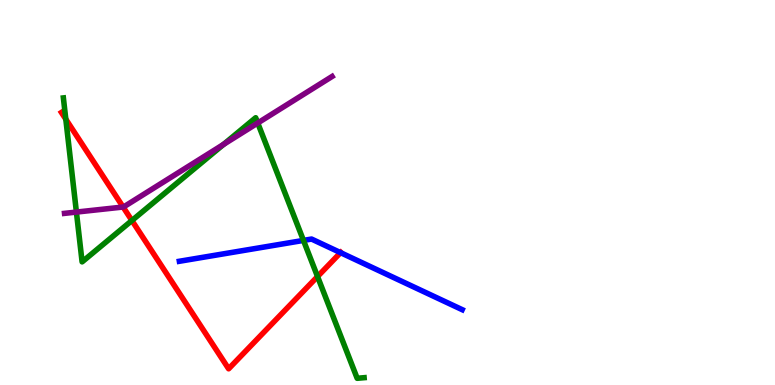[{'lines': ['blue', 'red'], 'intersections': [{'x': 4.39, 'y': 3.44}]}, {'lines': ['green', 'red'], 'intersections': [{'x': 0.849, 'y': 6.9}, {'x': 1.7, 'y': 4.27}, {'x': 4.1, 'y': 2.82}]}, {'lines': ['purple', 'red'], 'intersections': [{'x': 1.59, 'y': 4.62}]}, {'lines': ['blue', 'green'], 'intersections': [{'x': 3.92, 'y': 3.76}]}, {'lines': ['blue', 'purple'], 'intersections': []}, {'lines': ['green', 'purple'], 'intersections': [{'x': 0.986, 'y': 4.49}, {'x': 2.89, 'y': 6.25}, {'x': 3.33, 'y': 6.81}]}]